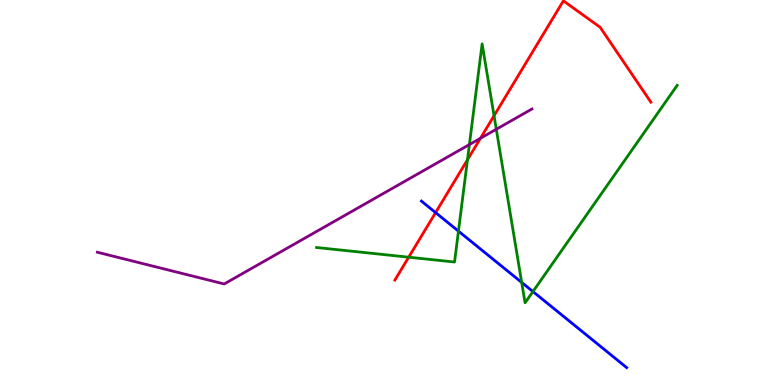[{'lines': ['blue', 'red'], 'intersections': [{'x': 5.62, 'y': 4.48}]}, {'lines': ['green', 'red'], 'intersections': [{'x': 5.27, 'y': 3.32}, {'x': 6.03, 'y': 5.85}, {'x': 6.37, 'y': 6.99}]}, {'lines': ['purple', 'red'], 'intersections': [{'x': 6.2, 'y': 6.41}]}, {'lines': ['blue', 'green'], 'intersections': [{'x': 5.92, 'y': 4.0}, {'x': 6.73, 'y': 2.66}, {'x': 6.88, 'y': 2.43}]}, {'lines': ['blue', 'purple'], 'intersections': []}, {'lines': ['green', 'purple'], 'intersections': [{'x': 6.06, 'y': 6.24}, {'x': 6.4, 'y': 6.64}]}]